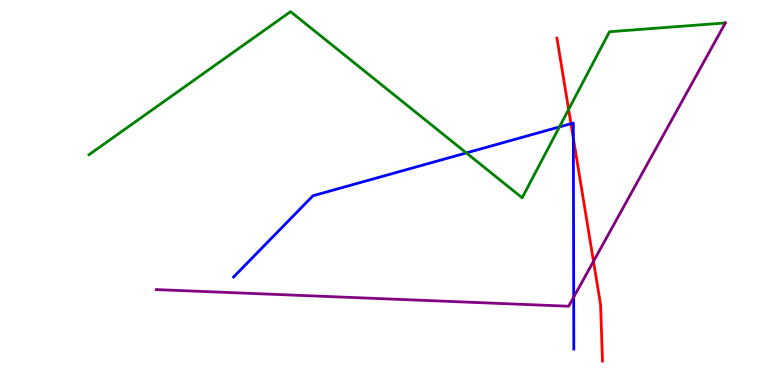[{'lines': ['blue', 'red'], 'intersections': [{'x': 7.37, 'y': 6.79}, {'x': 7.4, 'y': 6.41}]}, {'lines': ['green', 'red'], 'intersections': [{'x': 7.34, 'y': 7.16}]}, {'lines': ['purple', 'red'], 'intersections': [{'x': 7.66, 'y': 3.21}]}, {'lines': ['blue', 'green'], 'intersections': [{'x': 6.02, 'y': 6.03}, {'x': 7.22, 'y': 6.7}]}, {'lines': ['blue', 'purple'], 'intersections': [{'x': 7.4, 'y': 2.28}]}, {'lines': ['green', 'purple'], 'intersections': []}]